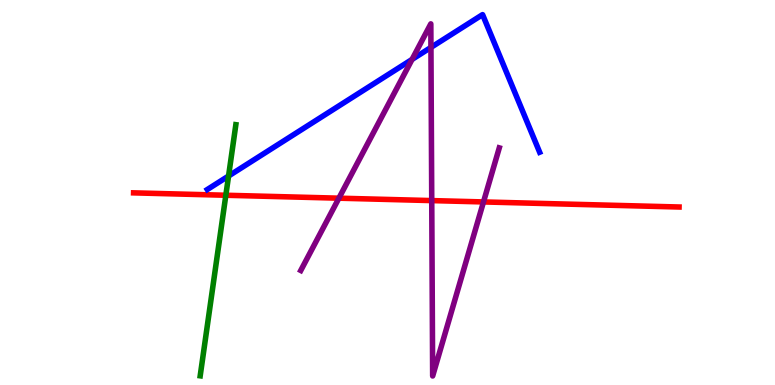[{'lines': ['blue', 'red'], 'intersections': []}, {'lines': ['green', 'red'], 'intersections': [{'x': 2.91, 'y': 4.93}]}, {'lines': ['purple', 'red'], 'intersections': [{'x': 4.37, 'y': 4.85}, {'x': 5.57, 'y': 4.79}, {'x': 6.24, 'y': 4.75}]}, {'lines': ['blue', 'green'], 'intersections': [{'x': 2.95, 'y': 5.43}]}, {'lines': ['blue', 'purple'], 'intersections': [{'x': 5.32, 'y': 8.46}, {'x': 5.56, 'y': 8.77}]}, {'lines': ['green', 'purple'], 'intersections': []}]